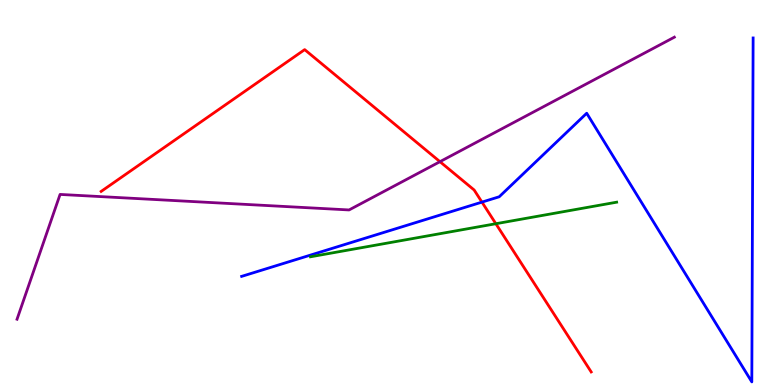[{'lines': ['blue', 'red'], 'intersections': [{'x': 6.22, 'y': 4.75}]}, {'lines': ['green', 'red'], 'intersections': [{'x': 6.4, 'y': 4.19}]}, {'lines': ['purple', 'red'], 'intersections': [{'x': 5.68, 'y': 5.8}]}, {'lines': ['blue', 'green'], 'intersections': []}, {'lines': ['blue', 'purple'], 'intersections': []}, {'lines': ['green', 'purple'], 'intersections': []}]